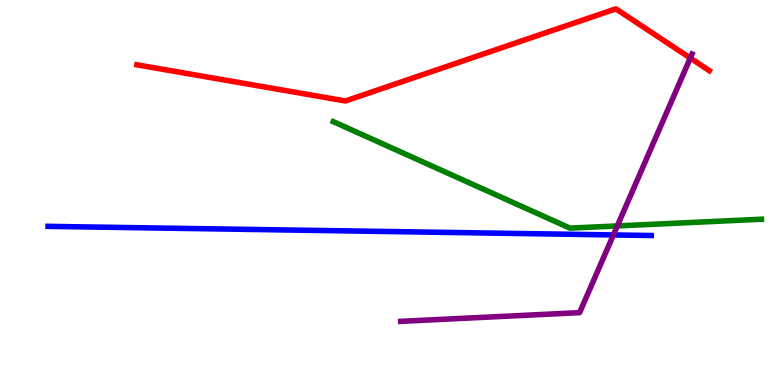[{'lines': ['blue', 'red'], 'intersections': []}, {'lines': ['green', 'red'], 'intersections': []}, {'lines': ['purple', 'red'], 'intersections': [{'x': 8.91, 'y': 8.49}]}, {'lines': ['blue', 'green'], 'intersections': []}, {'lines': ['blue', 'purple'], 'intersections': [{'x': 7.91, 'y': 3.9}]}, {'lines': ['green', 'purple'], 'intersections': [{'x': 7.97, 'y': 4.13}]}]